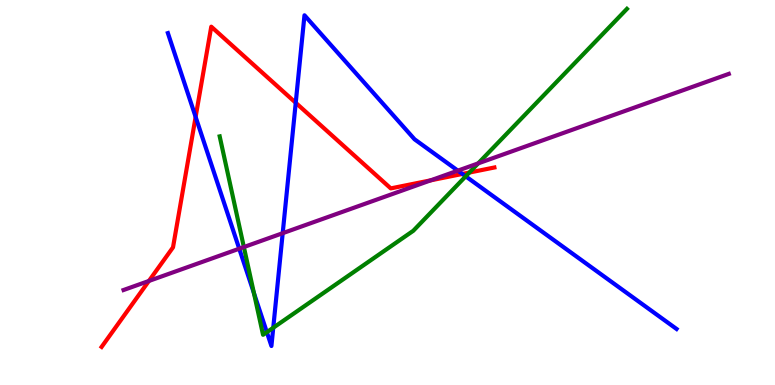[{'lines': ['blue', 'red'], 'intersections': [{'x': 2.52, 'y': 6.96}, {'x': 3.82, 'y': 7.33}, {'x': 5.97, 'y': 5.48}]}, {'lines': ['green', 'red'], 'intersections': [{'x': 6.06, 'y': 5.52}]}, {'lines': ['purple', 'red'], 'intersections': [{'x': 1.92, 'y': 2.7}, {'x': 5.56, 'y': 5.32}]}, {'lines': ['blue', 'green'], 'intersections': [{'x': 3.28, 'y': 2.38}, {'x': 3.44, 'y': 1.37}, {'x': 3.53, 'y': 1.49}, {'x': 6.01, 'y': 5.42}]}, {'lines': ['blue', 'purple'], 'intersections': [{'x': 3.09, 'y': 3.54}, {'x': 3.65, 'y': 3.94}, {'x': 5.91, 'y': 5.57}]}, {'lines': ['green', 'purple'], 'intersections': [{'x': 3.15, 'y': 3.58}, {'x': 6.17, 'y': 5.76}]}]